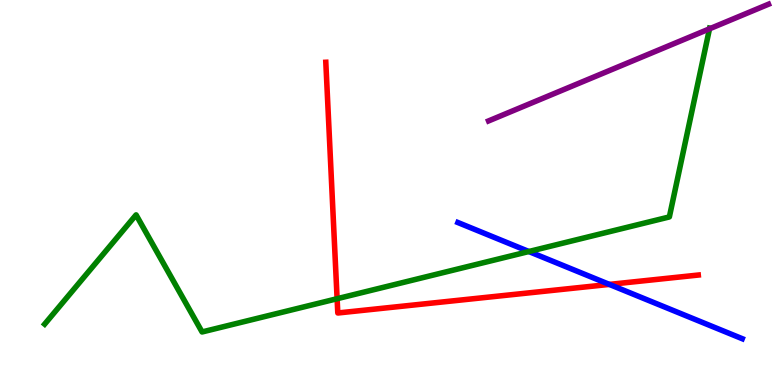[{'lines': ['blue', 'red'], 'intersections': [{'x': 7.86, 'y': 2.61}]}, {'lines': ['green', 'red'], 'intersections': [{'x': 4.35, 'y': 2.24}]}, {'lines': ['purple', 'red'], 'intersections': []}, {'lines': ['blue', 'green'], 'intersections': [{'x': 6.82, 'y': 3.47}]}, {'lines': ['blue', 'purple'], 'intersections': []}, {'lines': ['green', 'purple'], 'intersections': [{'x': 9.15, 'y': 9.25}]}]